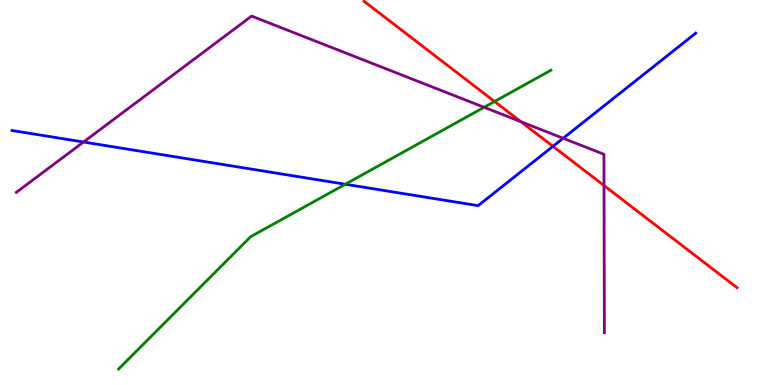[{'lines': ['blue', 'red'], 'intersections': [{'x': 7.13, 'y': 6.2}]}, {'lines': ['green', 'red'], 'intersections': [{'x': 6.38, 'y': 7.36}]}, {'lines': ['purple', 'red'], 'intersections': [{'x': 6.72, 'y': 6.84}, {'x': 7.79, 'y': 5.18}]}, {'lines': ['blue', 'green'], 'intersections': [{'x': 4.46, 'y': 5.21}]}, {'lines': ['blue', 'purple'], 'intersections': [{'x': 1.08, 'y': 6.31}, {'x': 7.27, 'y': 6.41}]}, {'lines': ['green', 'purple'], 'intersections': [{'x': 6.25, 'y': 7.21}]}]